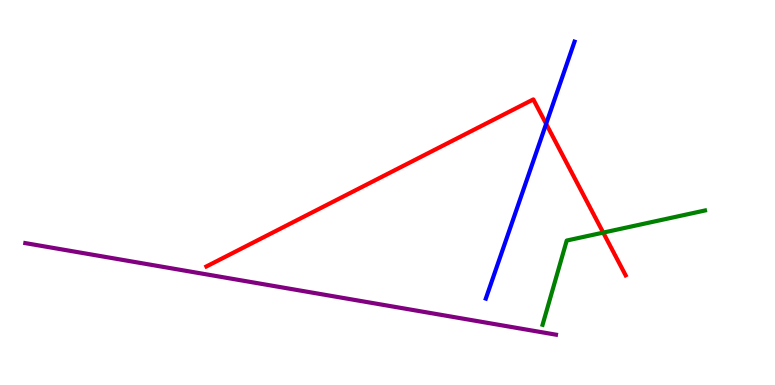[{'lines': ['blue', 'red'], 'intersections': [{'x': 7.05, 'y': 6.78}]}, {'lines': ['green', 'red'], 'intersections': [{'x': 7.78, 'y': 3.96}]}, {'lines': ['purple', 'red'], 'intersections': []}, {'lines': ['blue', 'green'], 'intersections': []}, {'lines': ['blue', 'purple'], 'intersections': []}, {'lines': ['green', 'purple'], 'intersections': []}]